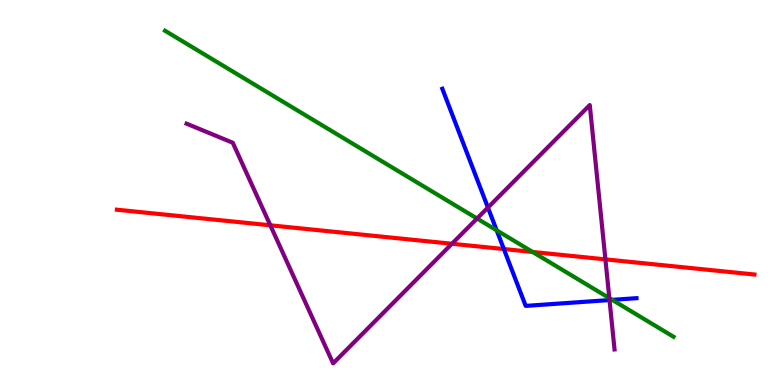[{'lines': ['blue', 'red'], 'intersections': [{'x': 6.5, 'y': 3.53}]}, {'lines': ['green', 'red'], 'intersections': [{'x': 6.87, 'y': 3.46}]}, {'lines': ['purple', 'red'], 'intersections': [{'x': 3.49, 'y': 4.15}, {'x': 5.83, 'y': 3.67}, {'x': 7.81, 'y': 3.26}]}, {'lines': ['blue', 'green'], 'intersections': [{'x': 6.41, 'y': 4.02}, {'x': 7.9, 'y': 2.21}]}, {'lines': ['blue', 'purple'], 'intersections': [{'x': 6.3, 'y': 4.61}, {'x': 7.86, 'y': 2.21}]}, {'lines': ['green', 'purple'], 'intersections': [{'x': 6.16, 'y': 4.32}, {'x': 7.86, 'y': 2.26}]}]